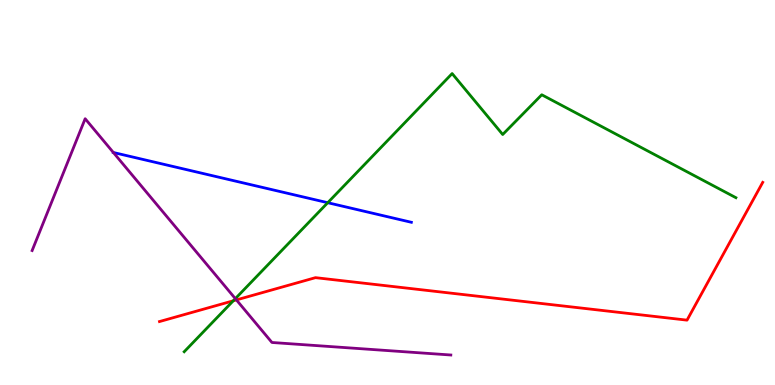[{'lines': ['blue', 'red'], 'intersections': []}, {'lines': ['green', 'red'], 'intersections': [{'x': 3.01, 'y': 2.19}]}, {'lines': ['purple', 'red'], 'intersections': [{'x': 3.05, 'y': 2.21}]}, {'lines': ['blue', 'green'], 'intersections': [{'x': 4.23, 'y': 4.73}]}, {'lines': ['blue', 'purple'], 'intersections': [{'x': 1.46, 'y': 6.04}]}, {'lines': ['green', 'purple'], 'intersections': [{'x': 3.04, 'y': 2.24}]}]